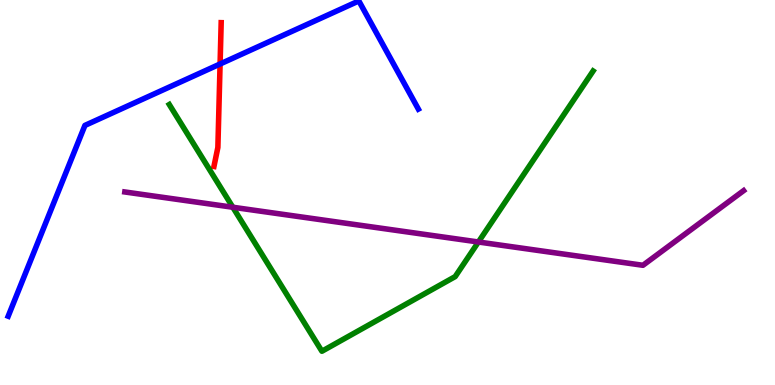[{'lines': ['blue', 'red'], 'intersections': [{'x': 2.84, 'y': 8.34}]}, {'lines': ['green', 'red'], 'intersections': []}, {'lines': ['purple', 'red'], 'intersections': []}, {'lines': ['blue', 'green'], 'intersections': []}, {'lines': ['blue', 'purple'], 'intersections': []}, {'lines': ['green', 'purple'], 'intersections': [{'x': 3.0, 'y': 4.62}, {'x': 6.17, 'y': 3.71}]}]